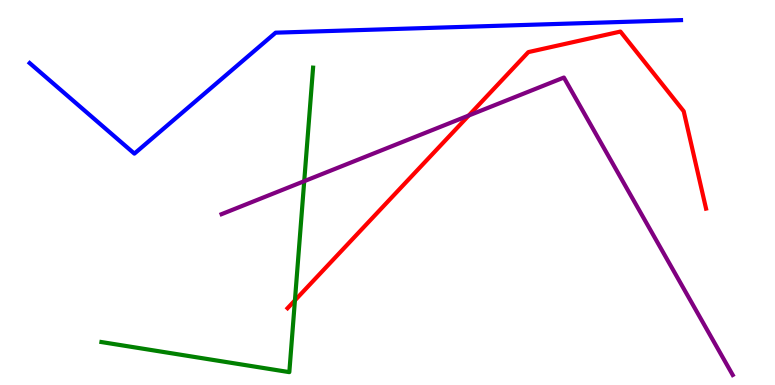[{'lines': ['blue', 'red'], 'intersections': []}, {'lines': ['green', 'red'], 'intersections': [{'x': 3.81, 'y': 2.2}]}, {'lines': ['purple', 'red'], 'intersections': [{'x': 6.05, 'y': 7.0}]}, {'lines': ['blue', 'green'], 'intersections': []}, {'lines': ['blue', 'purple'], 'intersections': []}, {'lines': ['green', 'purple'], 'intersections': [{'x': 3.93, 'y': 5.29}]}]